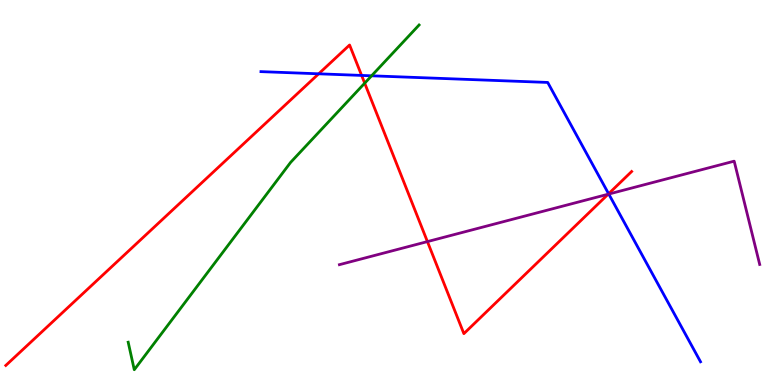[{'lines': ['blue', 'red'], 'intersections': [{'x': 4.11, 'y': 8.08}, {'x': 4.67, 'y': 8.04}, {'x': 7.85, 'y': 4.97}]}, {'lines': ['green', 'red'], 'intersections': [{'x': 4.71, 'y': 7.84}]}, {'lines': ['purple', 'red'], 'intersections': [{'x': 5.52, 'y': 3.72}, {'x': 7.85, 'y': 4.96}]}, {'lines': ['blue', 'green'], 'intersections': [{'x': 4.79, 'y': 8.03}]}, {'lines': ['blue', 'purple'], 'intersections': [{'x': 7.86, 'y': 4.96}]}, {'lines': ['green', 'purple'], 'intersections': []}]